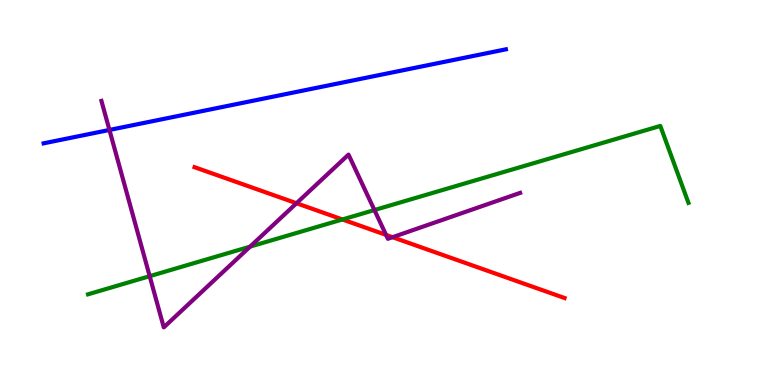[{'lines': ['blue', 'red'], 'intersections': []}, {'lines': ['green', 'red'], 'intersections': [{'x': 4.42, 'y': 4.3}]}, {'lines': ['purple', 'red'], 'intersections': [{'x': 3.83, 'y': 4.72}, {'x': 4.98, 'y': 3.9}, {'x': 5.07, 'y': 3.84}]}, {'lines': ['blue', 'green'], 'intersections': []}, {'lines': ['blue', 'purple'], 'intersections': [{'x': 1.41, 'y': 6.62}]}, {'lines': ['green', 'purple'], 'intersections': [{'x': 1.93, 'y': 2.83}, {'x': 3.23, 'y': 3.59}, {'x': 4.83, 'y': 4.54}]}]